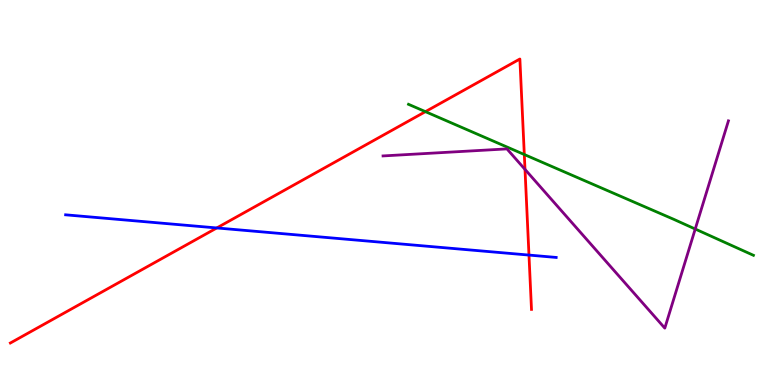[{'lines': ['blue', 'red'], 'intersections': [{'x': 2.8, 'y': 4.08}, {'x': 6.83, 'y': 3.37}]}, {'lines': ['green', 'red'], 'intersections': [{'x': 5.49, 'y': 7.1}, {'x': 6.77, 'y': 5.99}]}, {'lines': ['purple', 'red'], 'intersections': [{'x': 6.77, 'y': 5.6}]}, {'lines': ['blue', 'green'], 'intersections': []}, {'lines': ['blue', 'purple'], 'intersections': []}, {'lines': ['green', 'purple'], 'intersections': [{'x': 8.97, 'y': 4.05}]}]